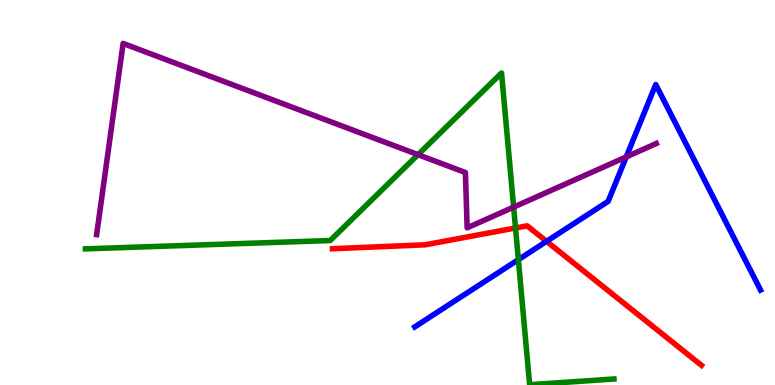[{'lines': ['blue', 'red'], 'intersections': [{'x': 7.05, 'y': 3.73}]}, {'lines': ['green', 'red'], 'intersections': [{'x': 6.65, 'y': 4.08}]}, {'lines': ['purple', 'red'], 'intersections': []}, {'lines': ['blue', 'green'], 'intersections': [{'x': 6.69, 'y': 3.26}]}, {'lines': ['blue', 'purple'], 'intersections': [{'x': 8.08, 'y': 5.92}]}, {'lines': ['green', 'purple'], 'intersections': [{'x': 5.39, 'y': 5.98}, {'x': 6.63, 'y': 4.62}]}]